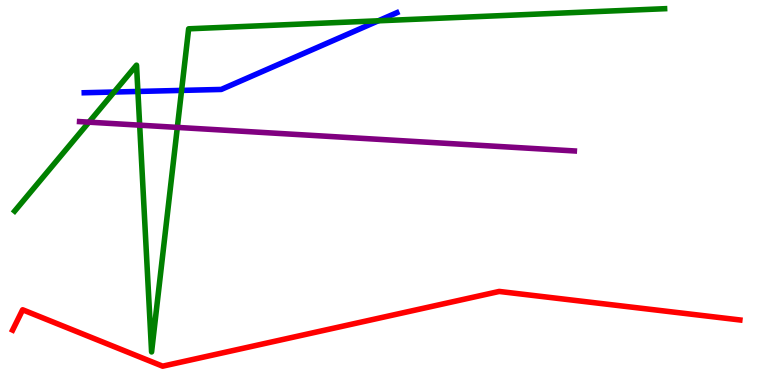[{'lines': ['blue', 'red'], 'intersections': []}, {'lines': ['green', 'red'], 'intersections': []}, {'lines': ['purple', 'red'], 'intersections': []}, {'lines': ['blue', 'green'], 'intersections': [{'x': 1.47, 'y': 7.61}, {'x': 1.78, 'y': 7.62}, {'x': 2.34, 'y': 7.65}, {'x': 4.88, 'y': 9.46}]}, {'lines': ['blue', 'purple'], 'intersections': []}, {'lines': ['green', 'purple'], 'intersections': [{'x': 1.15, 'y': 6.83}, {'x': 1.8, 'y': 6.75}, {'x': 2.29, 'y': 6.69}]}]